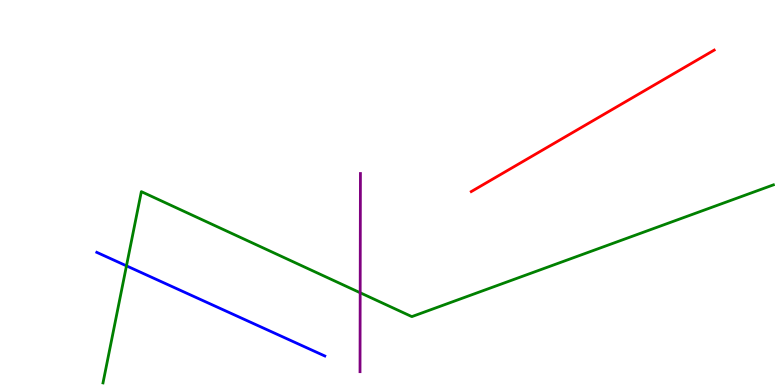[{'lines': ['blue', 'red'], 'intersections': []}, {'lines': ['green', 'red'], 'intersections': []}, {'lines': ['purple', 'red'], 'intersections': []}, {'lines': ['blue', 'green'], 'intersections': [{'x': 1.63, 'y': 3.1}]}, {'lines': ['blue', 'purple'], 'intersections': []}, {'lines': ['green', 'purple'], 'intersections': [{'x': 4.65, 'y': 2.4}]}]